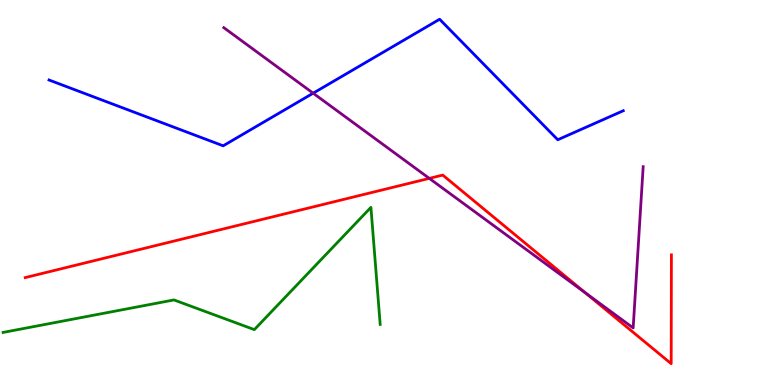[{'lines': ['blue', 'red'], 'intersections': []}, {'lines': ['green', 'red'], 'intersections': []}, {'lines': ['purple', 'red'], 'intersections': [{'x': 5.54, 'y': 5.37}, {'x': 7.56, 'y': 2.39}]}, {'lines': ['blue', 'green'], 'intersections': []}, {'lines': ['blue', 'purple'], 'intersections': [{'x': 4.04, 'y': 7.58}]}, {'lines': ['green', 'purple'], 'intersections': []}]